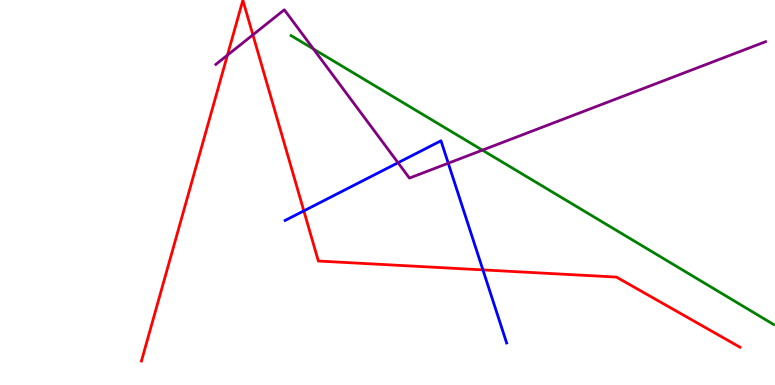[{'lines': ['blue', 'red'], 'intersections': [{'x': 3.92, 'y': 4.52}, {'x': 6.23, 'y': 2.99}]}, {'lines': ['green', 'red'], 'intersections': []}, {'lines': ['purple', 'red'], 'intersections': [{'x': 2.93, 'y': 8.57}, {'x': 3.26, 'y': 9.09}]}, {'lines': ['blue', 'green'], 'intersections': []}, {'lines': ['blue', 'purple'], 'intersections': [{'x': 5.14, 'y': 5.77}, {'x': 5.78, 'y': 5.76}]}, {'lines': ['green', 'purple'], 'intersections': [{'x': 4.04, 'y': 8.73}, {'x': 6.22, 'y': 6.1}]}]